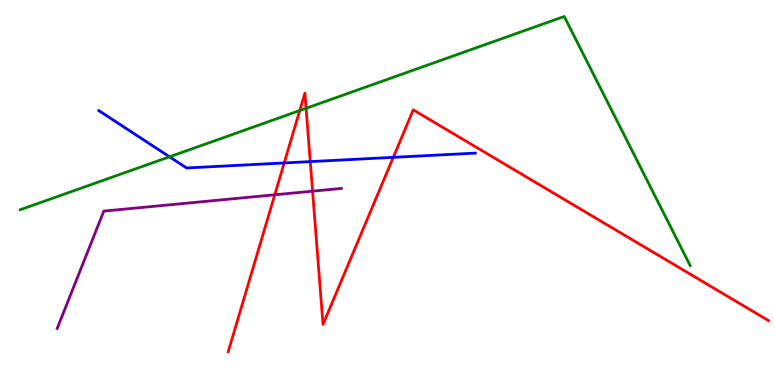[{'lines': ['blue', 'red'], 'intersections': [{'x': 3.67, 'y': 5.77}, {'x': 4.0, 'y': 5.8}, {'x': 5.07, 'y': 5.91}]}, {'lines': ['green', 'red'], 'intersections': [{'x': 3.87, 'y': 7.13}, {'x': 3.95, 'y': 7.19}]}, {'lines': ['purple', 'red'], 'intersections': [{'x': 3.55, 'y': 4.94}, {'x': 4.03, 'y': 5.03}]}, {'lines': ['blue', 'green'], 'intersections': [{'x': 2.19, 'y': 5.93}]}, {'lines': ['blue', 'purple'], 'intersections': []}, {'lines': ['green', 'purple'], 'intersections': []}]